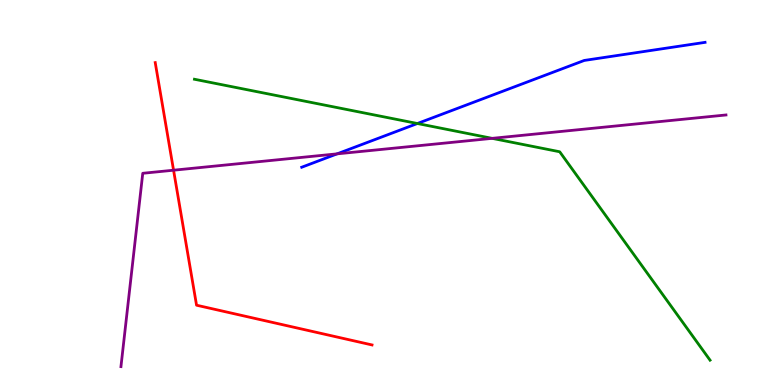[{'lines': ['blue', 'red'], 'intersections': []}, {'lines': ['green', 'red'], 'intersections': []}, {'lines': ['purple', 'red'], 'intersections': [{'x': 2.24, 'y': 5.58}]}, {'lines': ['blue', 'green'], 'intersections': [{'x': 5.39, 'y': 6.79}]}, {'lines': ['blue', 'purple'], 'intersections': [{'x': 4.35, 'y': 6.0}]}, {'lines': ['green', 'purple'], 'intersections': [{'x': 6.35, 'y': 6.41}]}]